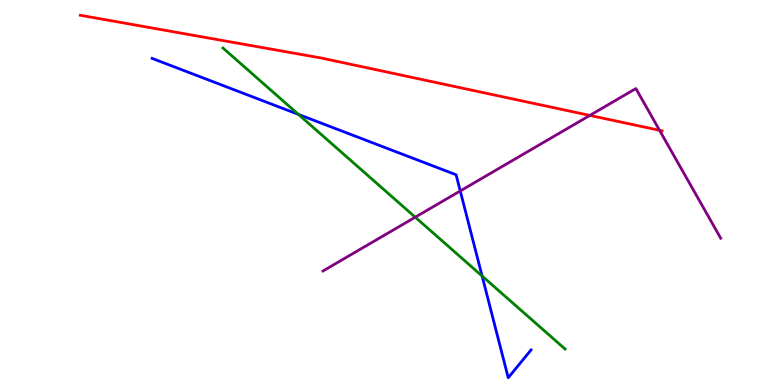[{'lines': ['blue', 'red'], 'intersections': []}, {'lines': ['green', 'red'], 'intersections': []}, {'lines': ['purple', 'red'], 'intersections': [{'x': 7.61, 'y': 7.0}, {'x': 8.51, 'y': 6.62}]}, {'lines': ['blue', 'green'], 'intersections': [{'x': 3.85, 'y': 7.03}, {'x': 6.22, 'y': 2.83}]}, {'lines': ['blue', 'purple'], 'intersections': [{'x': 5.94, 'y': 5.04}]}, {'lines': ['green', 'purple'], 'intersections': [{'x': 5.36, 'y': 4.36}]}]